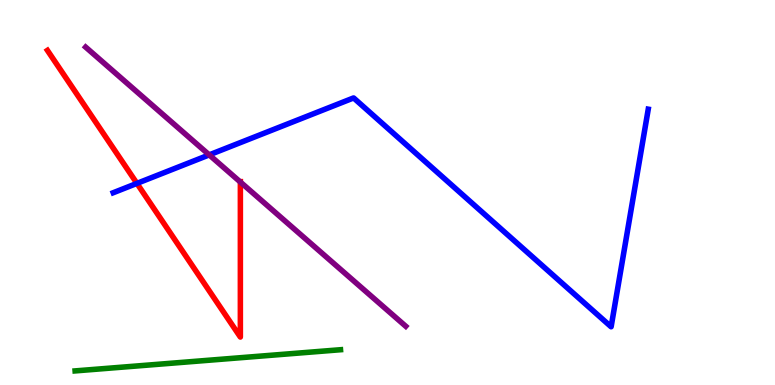[{'lines': ['blue', 'red'], 'intersections': [{'x': 1.77, 'y': 5.24}]}, {'lines': ['green', 'red'], 'intersections': []}, {'lines': ['purple', 'red'], 'intersections': [{'x': 3.1, 'y': 5.27}]}, {'lines': ['blue', 'green'], 'intersections': []}, {'lines': ['blue', 'purple'], 'intersections': [{'x': 2.7, 'y': 5.98}]}, {'lines': ['green', 'purple'], 'intersections': []}]